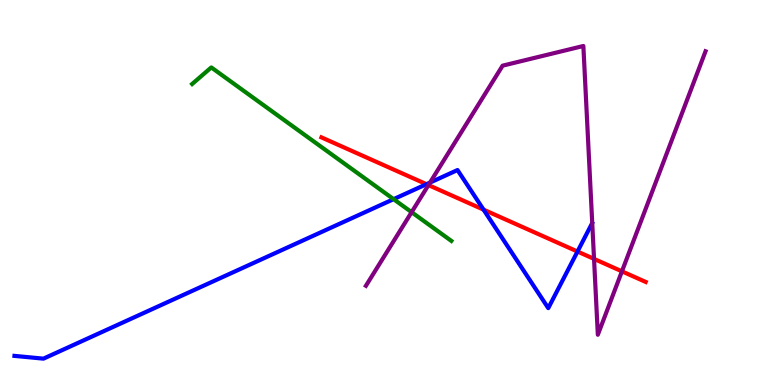[{'lines': ['blue', 'red'], 'intersections': [{'x': 5.5, 'y': 5.22}, {'x': 6.24, 'y': 4.55}, {'x': 7.45, 'y': 3.47}]}, {'lines': ['green', 'red'], 'intersections': []}, {'lines': ['purple', 'red'], 'intersections': [{'x': 5.53, 'y': 5.19}, {'x': 7.66, 'y': 3.28}, {'x': 8.02, 'y': 2.95}]}, {'lines': ['blue', 'green'], 'intersections': [{'x': 5.08, 'y': 4.83}]}, {'lines': ['blue', 'purple'], 'intersections': [{'x': 5.55, 'y': 5.26}]}, {'lines': ['green', 'purple'], 'intersections': [{'x': 5.31, 'y': 4.49}]}]